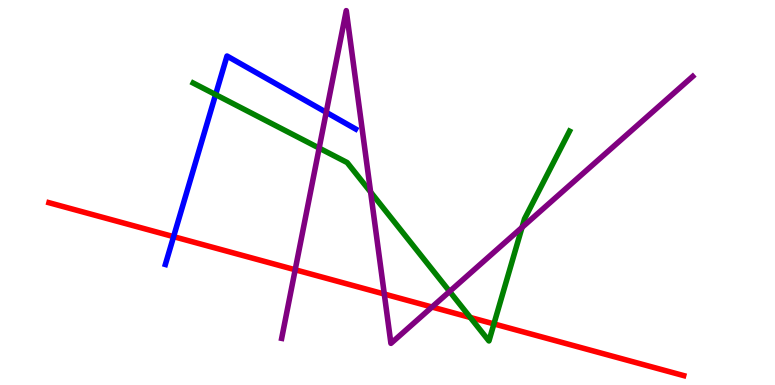[{'lines': ['blue', 'red'], 'intersections': [{'x': 2.24, 'y': 3.85}]}, {'lines': ['green', 'red'], 'intersections': [{'x': 6.07, 'y': 1.75}, {'x': 6.37, 'y': 1.59}]}, {'lines': ['purple', 'red'], 'intersections': [{'x': 3.81, 'y': 2.99}, {'x': 4.96, 'y': 2.36}, {'x': 5.57, 'y': 2.03}]}, {'lines': ['blue', 'green'], 'intersections': [{'x': 2.78, 'y': 7.54}]}, {'lines': ['blue', 'purple'], 'intersections': [{'x': 4.21, 'y': 7.08}]}, {'lines': ['green', 'purple'], 'intersections': [{'x': 4.12, 'y': 6.15}, {'x': 4.78, 'y': 5.01}, {'x': 5.8, 'y': 2.43}, {'x': 6.74, 'y': 4.09}]}]